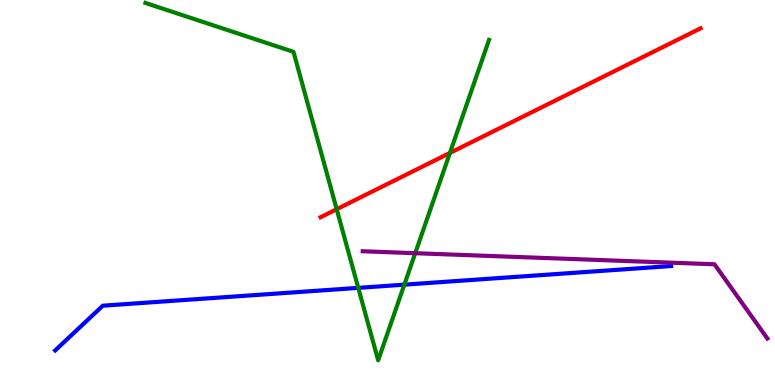[{'lines': ['blue', 'red'], 'intersections': []}, {'lines': ['green', 'red'], 'intersections': [{'x': 4.34, 'y': 4.57}, {'x': 5.81, 'y': 6.03}]}, {'lines': ['purple', 'red'], 'intersections': []}, {'lines': ['blue', 'green'], 'intersections': [{'x': 4.62, 'y': 2.52}, {'x': 5.22, 'y': 2.61}]}, {'lines': ['blue', 'purple'], 'intersections': []}, {'lines': ['green', 'purple'], 'intersections': [{'x': 5.36, 'y': 3.42}]}]